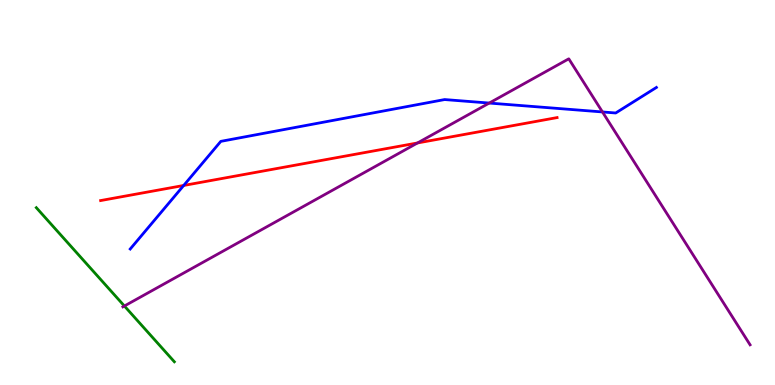[{'lines': ['blue', 'red'], 'intersections': [{'x': 2.37, 'y': 5.18}]}, {'lines': ['green', 'red'], 'intersections': []}, {'lines': ['purple', 'red'], 'intersections': [{'x': 5.39, 'y': 6.29}]}, {'lines': ['blue', 'green'], 'intersections': []}, {'lines': ['blue', 'purple'], 'intersections': [{'x': 6.31, 'y': 7.32}, {'x': 7.77, 'y': 7.09}]}, {'lines': ['green', 'purple'], 'intersections': [{'x': 1.61, 'y': 2.05}]}]